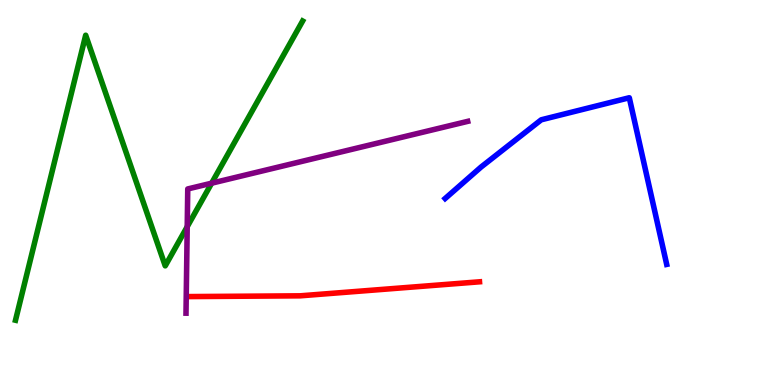[{'lines': ['blue', 'red'], 'intersections': []}, {'lines': ['green', 'red'], 'intersections': []}, {'lines': ['purple', 'red'], 'intersections': []}, {'lines': ['blue', 'green'], 'intersections': []}, {'lines': ['blue', 'purple'], 'intersections': []}, {'lines': ['green', 'purple'], 'intersections': [{'x': 2.42, 'y': 4.11}, {'x': 2.73, 'y': 5.24}]}]